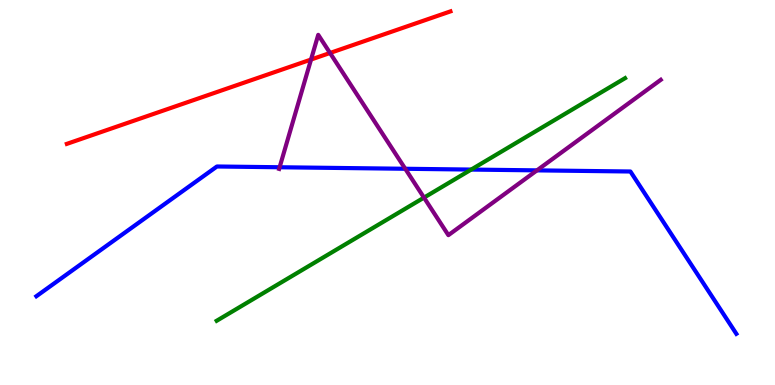[{'lines': ['blue', 'red'], 'intersections': []}, {'lines': ['green', 'red'], 'intersections': []}, {'lines': ['purple', 'red'], 'intersections': [{'x': 4.01, 'y': 8.45}, {'x': 4.26, 'y': 8.62}]}, {'lines': ['blue', 'green'], 'intersections': [{'x': 6.08, 'y': 5.6}]}, {'lines': ['blue', 'purple'], 'intersections': [{'x': 3.61, 'y': 5.66}, {'x': 5.23, 'y': 5.62}, {'x': 6.93, 'y': 5.57}]}, {'lines': ['green', 'purple'], 'intersections': [{'x': 5.47, 'y': 4.87}]}]